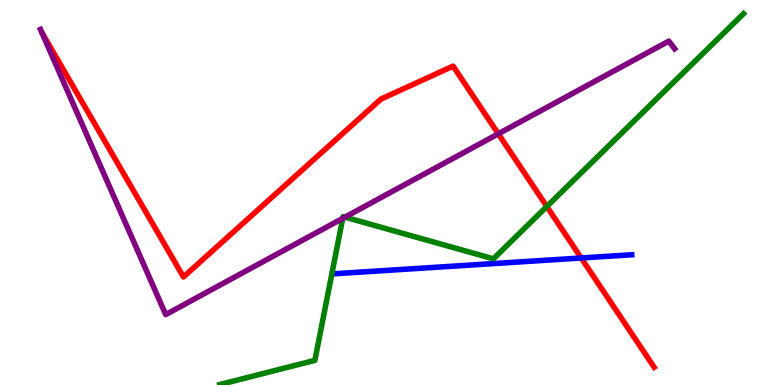[{'lines': ['blue', 'red'], 'intersections': [{'x': 7.5, 'y': 3.3}]}, {'lines': ['green', 'red'], 'intersections': [{'x': 7.06, 'y': 4.64}]}, {'lines': ['purple', 'red'], 'intersections': [{'x': 6.43, 'y': 6.52}]}, {'lines': ['blue', 'green'], 'intersections': []}, {'lines': ['blue', 'purple'], 'intersections': []}, {'lines': ['green', 'purple'], 'intersections': [{'x': 4.42, 'y': 4.33}, {'x': 4.45, 'y': 4.36}]}]